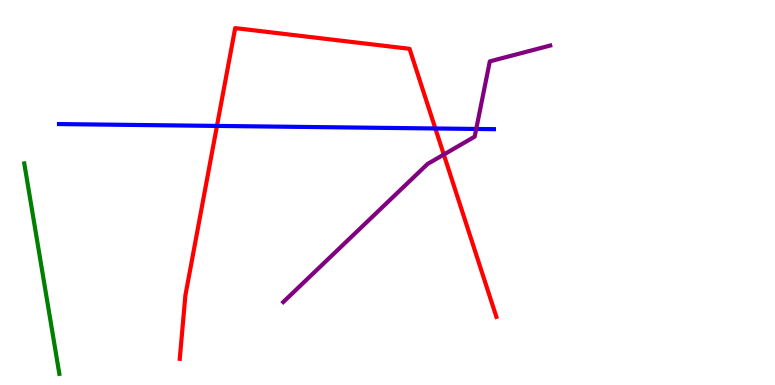[{'lines': ['blue', 'red'], 'intersections': [{'x': 2.8, 'y': 6.73}, {'x': 5.62, 'y': 6.66}]}, {'lines': ['green', 'red'], 'intersections': []}, {'lines': ['purple', 'red'], 'intersections': [{'x': 5.73, 'y': 5.99}]}, {'lines': ['blue', 'green'], 'intersections': []}, {'lines': ['blue', 'purple'], 'intersections': [{'x': 6.14, 'y': 6.65}]}, {'lines': ['green', 'purple'], 'intersections': []}]